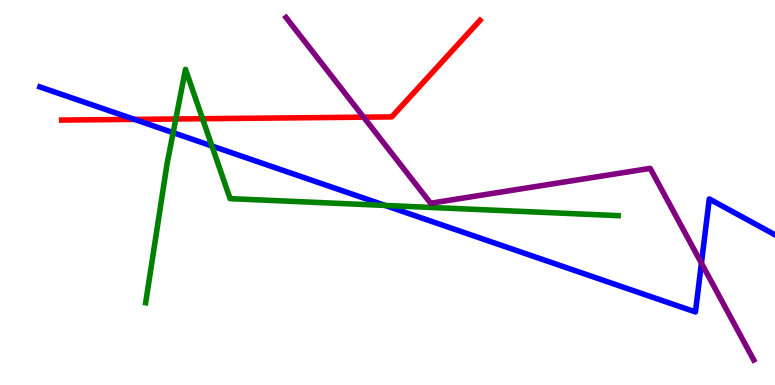[{'lines': ['blue', 'red'], 'intersections': [{'x': 1.73, 'y': 6.9}]}, {'lines': ['green', 'red'], 'intersections': [{'x': 2.27, 'y': 6.91}, {'x': 2.61, 'y': 6.92}]}, {'lines': ['purple', 'red'], 'intersections': [{'x': 4.69, 'y': 6.96}]}, {'lines': ['blue', 'green'], 'intersections': [{'x': 2.23, 'y': 6.55}, {'x': 2.73, 'y': 6.21}, {'x': 4.97, 'y': 4.66}]}, {'lines': ['blue', 'purple'], 'intersections': [{'x': 9.05, 'y': 3.16}]}, {'lines': ['green', 'purple'], 'intersections': []}]